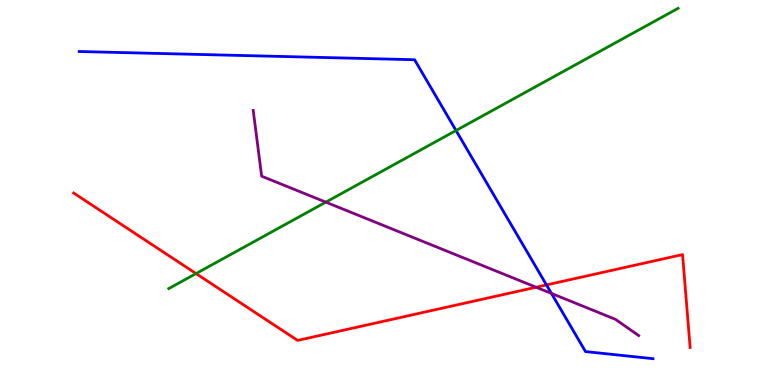[{'lines': ['blue', 'red'], 'intersections': [{'x': 7.05, 'y': 2.6}]}, {'lines': ['green', 'red'], 'intersections': [{'x': 2.53, 'y': 2.89}]}, {'lines': ['purple', 'red'], 'intersections': [{'x': 6.92, 'y': 2.54}]}, {'lines': ['blue', 'green'], 'intersections': [{'x': 5.88, 'y': 6.61}]}, {'lines': ['blue', 'purple'], 'intersections': [{'x': 7.12, 'y': 2.38}]}, {'lines': ['green', 'purple'], 'intersections': [{'x': 4.2, 'y': 4.75}]}]